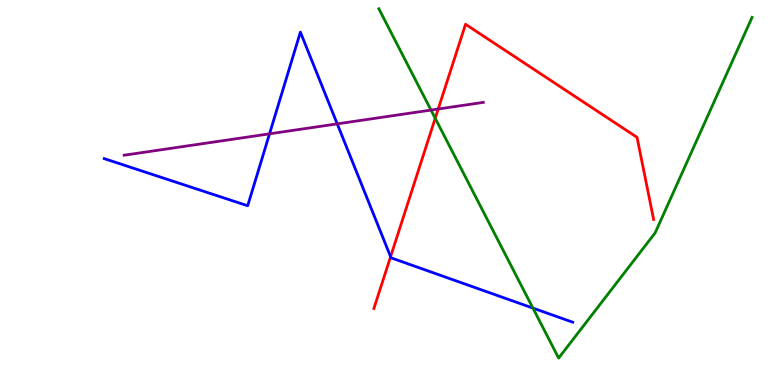[{'lines': ['blue', 'red'], 'intersections': [{'x': 5.04, 'y': 3.33}]}, {'lines': ['green', 'red'], 'intersections': [{'x': 5.62, 'y': 6.93}]}, {'lines': ['purple', 'red'], 'intersections': [{'x': 5.65, 'y': 7.17}]}, {'lines': ['blue', 'green'], 'intersections': [{'x': 6.88, 'y': 2.0}]}, {'lines': ['blue', 'purple'], 'intersections': [{'x': 3.48, 'y': 6.52}, {'x': 4.35, 'y': 6.78}]}, {'lines': ['green', 'purple'], 'intersections': [{'x': 5.56, 'y': 7.14}]}]